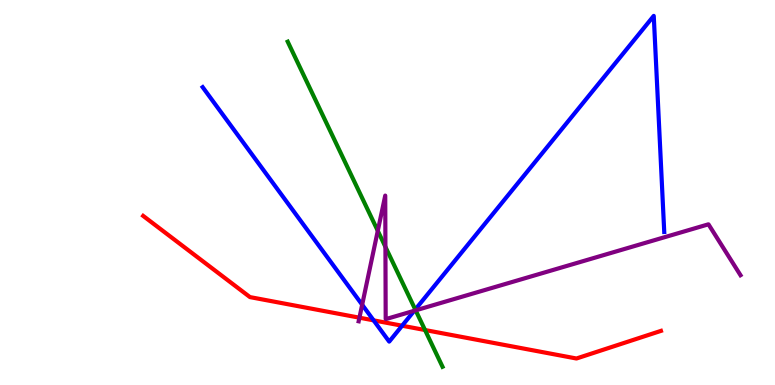[{'lines': ['blue', 'red'], 'intersections': [{'x': 4.82, 'y': 1.68}, {'x': 5.19, 'y': 1.54}]}, {'lines': ['green', 'red'], 'intersections': [{'x': 5.48, 'y': 1.43}]}, {'lines': ['purple', 'red'], 'intersections': [{'x': 4.64, 'y': 1.75}]}, {'lines': ['blue', 'green'], 'intersections': [{'x': 5.36, 'y': 1.96}]}, {'lines': ['blue', 'purple'], 'intersections': [{'x': 4.67, 'y': 2.08}, {'x': 5.35, 'y': 1.93}]}, {'lines': ['green', 'purple'], 'intersections': [{'x': 4.87, 'y': 4.0}, {'x': 4.97, 'y': 3.59}, {'x': 5.36, 'y': 1.94}]}]